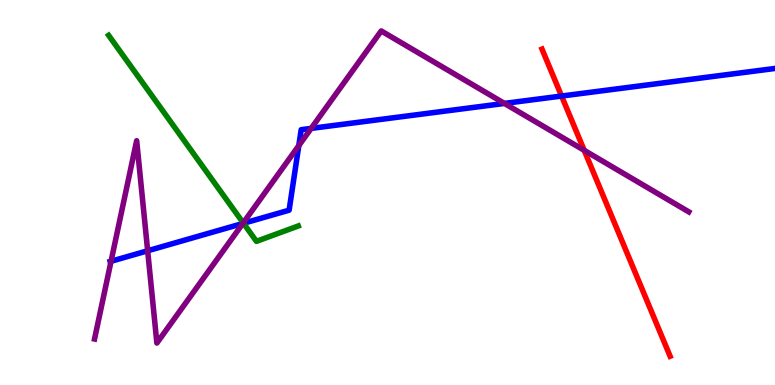[{'lines': ['blue', 'red'], 'intersections': [{'x': 7.25, 'y': 7.51}]}, {'lines': ['green', 'red'], 'intersections': []}, {'lines': ['purple', 'red'], 'intersections': [{'x': 7.54, 'y': 6.09}]}, {'lines': ['blue', 'green'], 'intersections': [{'x': 3.14, 'y': 4.2}]}, {'lines': ['blue', 'purple'], 'intersections': [{'x': 1.43, 'y': 3.21}, {'x': 1.91, 'y': 3.49}, {'x': 3.13, 'y': 4.2}, {'x': 3.86, 'y': 6.22}, {'x': 4.02, 'y': 6.66}, {'x': 6.51, 'y': 7.31}]}, {'lines': ['green', 'purple'], 'intersections': [{'x': 3.14, 'y': 4.21}]}]